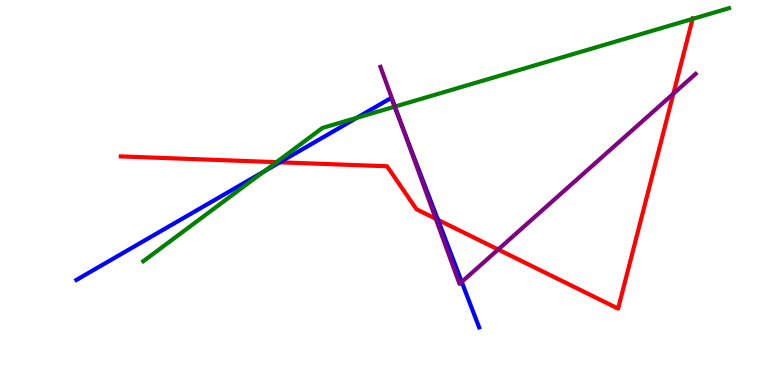[{'lines': ['blue', 'red'], 'intersections': [{'x': 3.61, 'y': 5.78}, {'x': 5.65, 'y': 4.29}]}, {'lines': ['green', 'red'], 'intersections': [{'x': 3.57, 'y': 5.79}, {'x': 8.94, 'y': 9.51}]}, {'lines': ['purple', 'red'], 'intersections': [{'x': 5.62, 'y': 4.32}, {'x': 6.43, 'y': 3.52}, {'x': 8.69, 'y': 7.57}]}, {'lines': ['blue', 'green'], 'intersections': [{'x': 3.4, 'y': 5.54}, {'x': 4.6, 'y': 6.94}, {'x': 5.09, 'y': 7.23}]}, {'lines': ['blue', 'purple'], 'intersections': [{'x': 5.18, 'y': 6.77}, {'x': 5.96, 'y': 2.68}]}, {'lines': ['green', 'purple'], 'intersections': [{'x': 5.1, 'y': 7.23}]}]